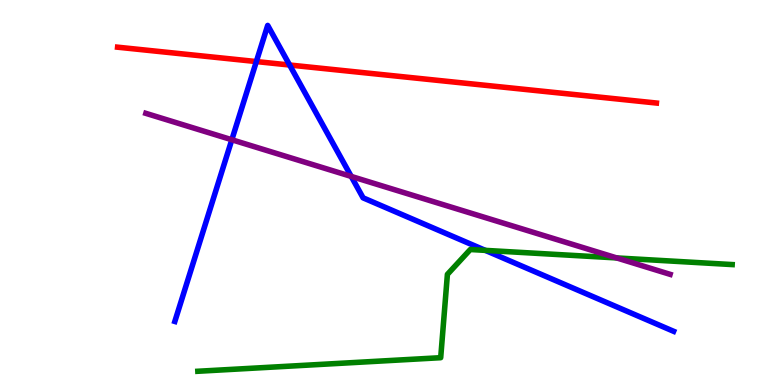[{'lines': ['blue', 'red'], 'intersections': [{'x': 3.31, 'y': 8.4}, {'x': 3.74, 'y': 8.31}]}, {'lines': ['green', 'red'], 'intersections': []}, {'lines': ['purple', 'red'], 'intersections': []}, {'lines': ['blue', 'green'], 'intersections': [{'x': 6.26, 'y': 3.5}]}, {'lines': ['blue', 'purple'], 'intersections': [{'x': 2.99, 'y': 6.37}, {'x': 4.53, 'y': 5.42}]}, {'lines': ['green', 'purple'], 'intersections': [{'x': 7.96, 'y': 3.3}]}]